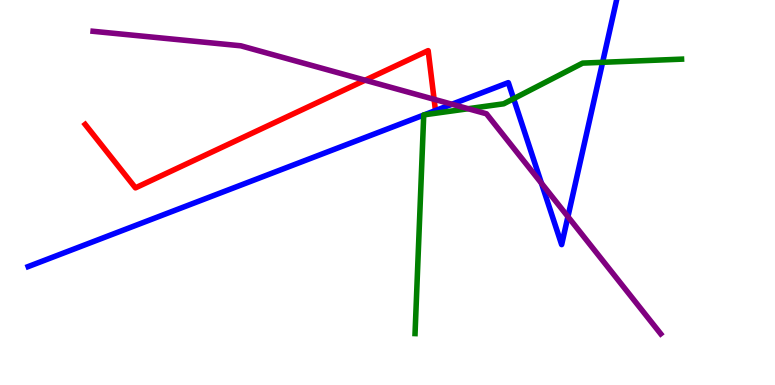[{'lines': ['blue', 'red'], 'intersections': []}, {'lines': ['green', 'red'], 'intersections': []}, {'lines': ['purple', 'red'], 'intersections': [{'x': 4.71, 'y': 7.92}, {'x': 5.6, 'y': 7.42}]}, {'lines': ['blue', 'green'], 'intersections': [{'x': 5.47, 'y': 7.01}, {'x': 5.48, 'y': 7.02}, {'x': 6.63, 'y': 7.44}, {'x': 7.78, 'y': 8.38}]}, {'lines': ['blue', 'purple'], 'intersections': [{'x': 5.83, 'y': 7.29}, {'x': 6.99, 'y': 5.24}, {'x': 7.33, 'y': 4.37}]}, {'lines': ['green', 'purple'], 'intersections': [{'x': 6.04, 'y': 7.18}]}]